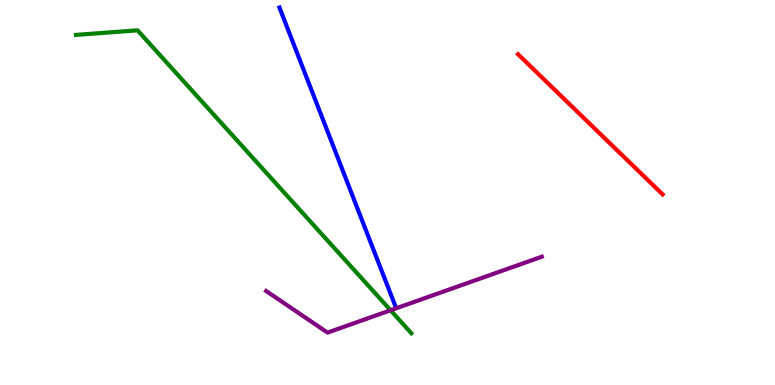[{'lines': ['blue', 'red'], 'intersections': []}, {'lines': ['green', 'red'], 'intersections': []}, {'lines': ['purple', 'red'], 'intersections': []}, {'lines': ['blue', 'green'], 'intersections': []}, {'lines': ['blue', 'purple'], 'intersections': []}, {'lines': ['green', 'purple'], 'intersections': [{'x': 5.04, 'y': 1.94}]}]